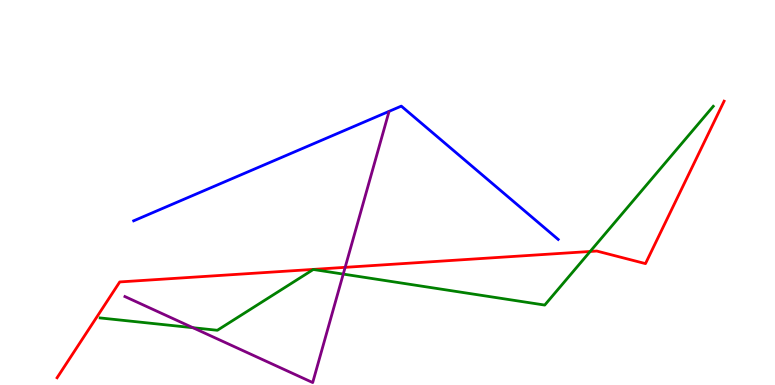[{'lines': ['blue', 'red'], 'intersections': []}, {'lines': ['green', 'red'], 'intersections': [{'x': 7.62, 'y': 3.47}]}, {'lines': ['purple', 'red'], 'intersections': [{'x': 4.45, 'y': 3.06}]}, {'lines': ['blue', 'green'], 'intersections': []}, {'lines': ['blue', 'purple'], 'intersections': []}, {'lines': ['green', 'purple'], 'intersections': [{'x': 2.49, 'y': 1.49}, {'x': 4.43, 'y': 2.88}]}]